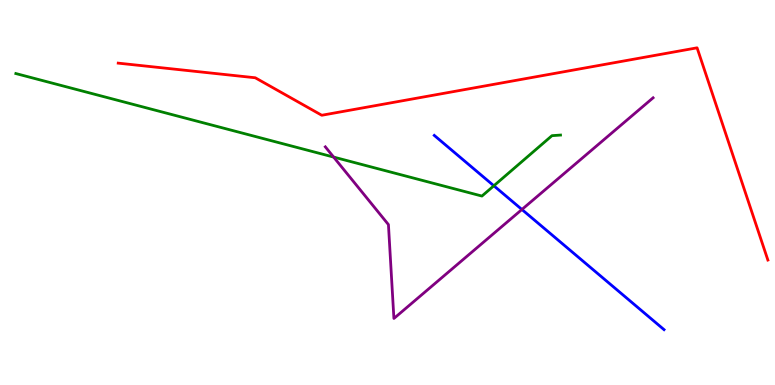[{'lines': ['blue', 'red'], 'intersections': []}, {'lines': ['green', 'red'], 'intersections': []}, {'lines': ['purple', 'red'], 'intersections': []}, {'lines': ['blue', 'green'], 'intersections': [{'x': 6.37, 'y': 5.17}]}, {'lines': ['blue', 'purple'], 'intersections': [{'x': 6.73, 'y': 4.56}]}, {'lines': ['green', 'purple'], 'intersections': [{'x': 4.3, 'y': 5.92}]}]